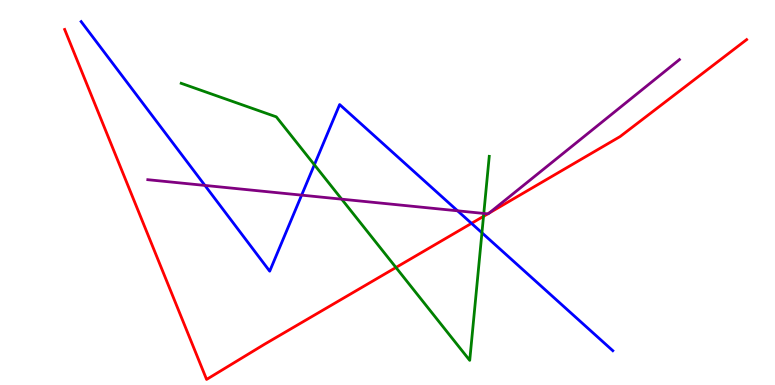[{'lines': ['blue', 'red'], 'intersections': [{'x': 6.08, 'y': 4.2}]}, {'lines': ['green', 'red'], 'intersections': [{'x': 5.11, 'y': 3.05}, {'x': 6.24, 'y': 4.38}]}, {'lines': ['purple', 'red'], 'intersections': [{'x': 6.29, 'y': 4.45}, {'x': 6.31, 'y': 4.47}]}, {'lines': ['blue', 'green'], 'intersections': [{'x': 4.06, 'y': 5.72}, {'x': 6.22, 'y': 3.95}]}, {'lines': ['blue', 'purple'], 'intersections': [{'x': 2.64, 'y': 5.18}, {'x': 3.89, 'y': 4.93}, {'x': 5.9, 'y': 4.52}]}, {'lines': ['green', 'purple'], 'intersections': [{'x': 4.41, 'y': 4.83}, {'x': 6.24, 'y': 4.46}]}]